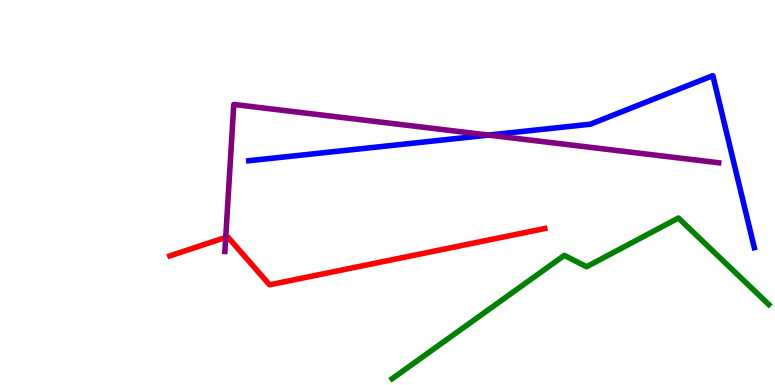[{'lines': ['blue', 'red'], 'intersections': []}, {'lines': ['green', 'red'], 'intersections': []}, {'lines': ['purple', 'red'], 'intersections': [{'x': 2.91, 'y': 3.83}]}, {'lines': ['blue', 'green'], 'intersections': []}, {'lines': ['blue', 'purple'], 'intersections': [{'x': 6.3, 'y': 6.49}]}, {'lines': ['green', 'purple'], 'intersections': []}]